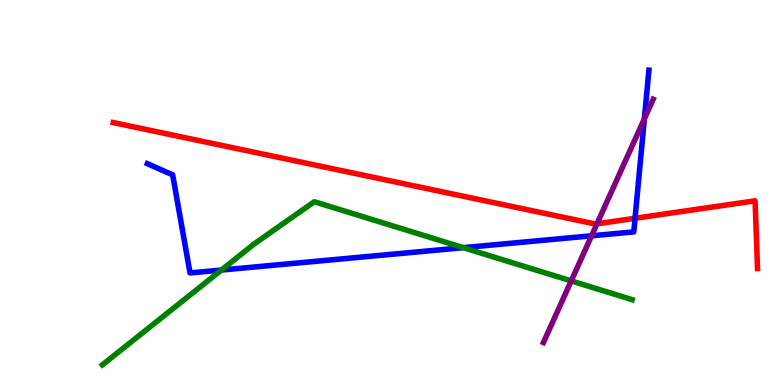[{'lines': ['blue', 'red'], 'intersections': [{'x': 8.19, 'y': 4.33}]}, {'lines': ['green', 'red'], 'intersections': []}, {'lines': ['purple', 'red'], 'intersections': [{'x': 7.7, 'y': 4.19}]}, {'lines': ['blue', 'green'], 'intersections': [{'x': 2.86, 'y': 2.99}, {'x': 5.98, 'y': 3.57}]}, {'lines': ['blue', 'purple'], 'intersections': [{'x': 7.63, 'y': 3.88}, {'x': 8.31, 'y': 6.91}]}, {'lines': ['green', 'purple'], 'intersections': [{'x': 7.37, 'y': 2.7}]}]